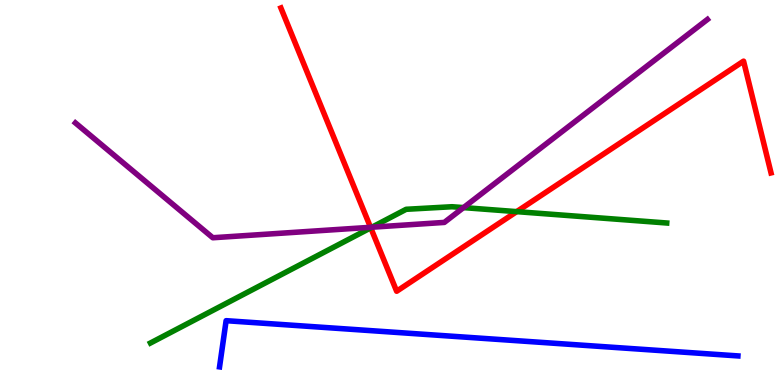[{'lines': ['blue', 'red'], 'intersections': []}, {'lines': ['green', 'red'], 'intersections': [{'x': 4.78, 'y': 4.08}, {'x': 6.67, 'y': 4.5}]}, {'lines': ['purple', 'red'], 'intersections': [{'x': 4.78, 'y': 4.1}]}, {'lines': ['blue', 'green'], 'intersections': []}, {'lines': ['blue', 'purple'], 'intersections': []}, {'lines': ['green', 'purple'], 'intersections': [{'x': 4.8, 'y': 4.1}, {'x': 5.98, 'y': 4.61}]}]